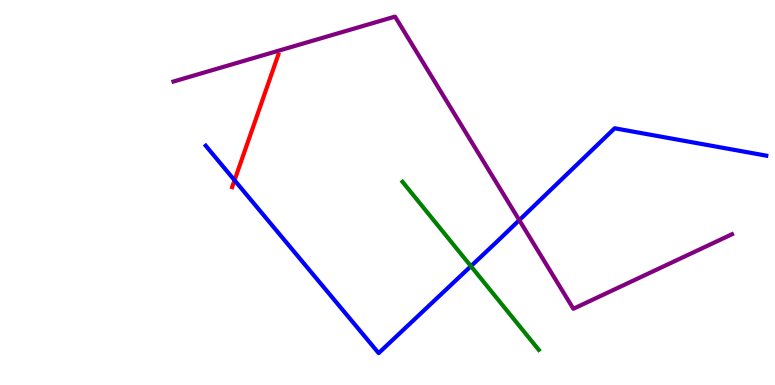[{'lines': ['blue', 'red'], 'intersections': [{'x': 3.03, 'y': 5.32}]}, {'lines': ['green', 'red'], 'intersections': []}, {'lines': ['purple', 'red'], 'intersections': []}, {'lines': ['blue', 'green'], 'intersections': [{'x': 6.08, 'y': 3.09}]}, {'lines': ['blue', 'purple'], 'intersections': [{'x': 6.7, 'y': 4.28}]}, {'lines': ['green', 'purple'], 'intersections': []}]